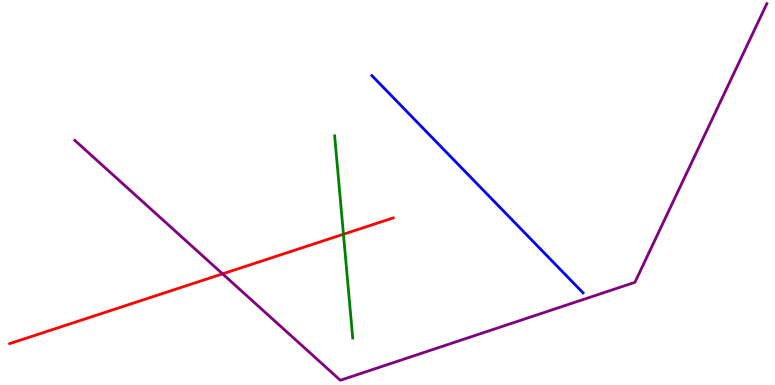[{'lines': ['blue', 'red'], 'intersections': []}, {'lines': ['green', 'red'], 'intersections': [{'x': 4.43, 'y': 3.92}]}, {'lines': ['purple', 'red'], 'intersections': [{'x': 2.87, 'y': 2.89}]}, {'lines': ['blue', 'green'], 'intersections': []}, {'lines': ['blue', 'purple'], 'intersections': []}, {'lines': ['green', 'purple'], 'intersections': []}]